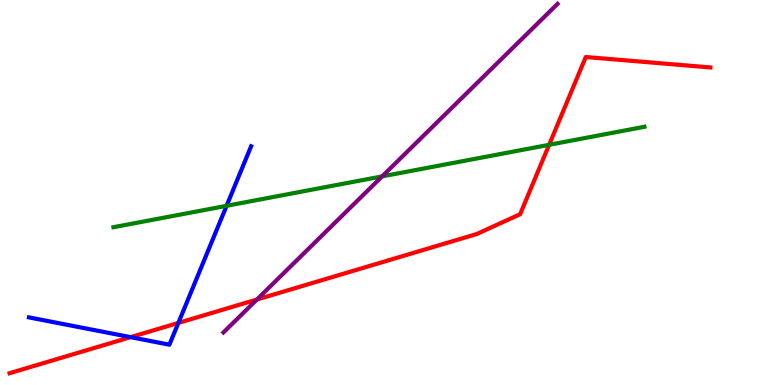[{'lines': ['blue', 'red'], 'intersections': [{'x': 1.69, 'y': 1.24}, {'x': 2.3, 'y': 1.61}]}, {'lines': ['green', 'red'], 'intersections': [{'x': 7.09, 'y': 6.24}]}, {'lines': ['purple', 'red'], 'intersections': [{'x': 3.31, 'y': 2.22}]}, {'lines': ['blue', 'green'], 'intersections': [{'x': 2.92, 'y': 4.65}]}, {'lines': ['blue', 'purple'], 'intersections': []}, {'lines': ['green', 'purple'], 'intersections': [{'x': 4.93, 'y': 5.42}]}]